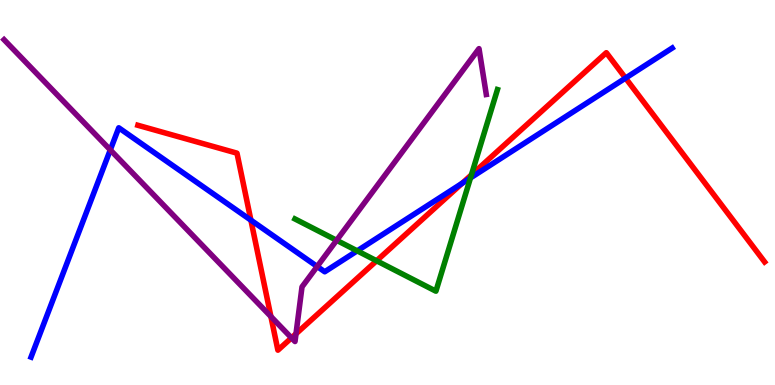[{'lines': ['blue', 'red'], 'intersections': [{'x': 3.24, 'y': 4.28}, {'x': 5.96, 'y': 5.24}, {'x': 8.07, 'y': 7.97}]}, {'lines': ['green', 'red'], 'intersections': [{'x': 4.86, 'y': 3.23}, {'x': 6.08, 'y': 5.46}]}, {'lines': ['purple', 'red'], 'intersections': [{'x': 3.5, 'y': 1.78}, {'x': 3.76, 'y': 1.22}, {'x': 3.82, 'y': 1.33}]}, {'lines': ['blue', 'green'], 'intersections': [{'x': 4.61, 'y': 3.48}, {'x': 6.07, 'y': 5.38}]}, {'lines': ['blue', 'purple'], 'intersections': [{'x': 1.42, 'y': 6.11}, {'x': 4.09, 'y': 3.08}]}, {'lines': ['green', 'purple'], 'intersections': [{'x': 4.34, 'y': 3.76}]}]